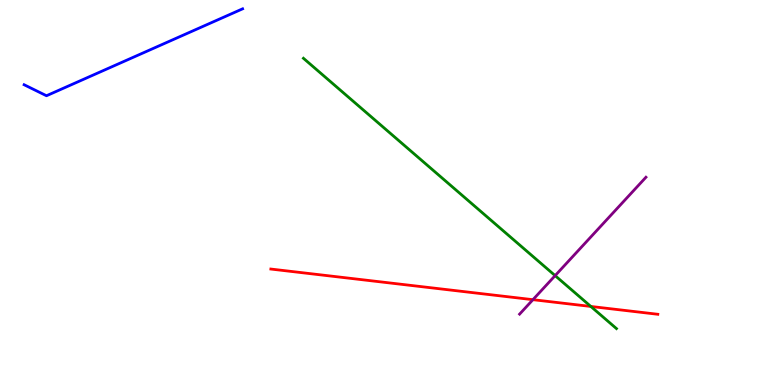[{'lines': ['blue', 'red'], 'intersections': []}, {'lines': ['green', 'red'], 'intersections': [{'x': 7.62, 'y': 2.04}]}, {'lines': ['purple', 'red'], 'intersections': [{'x': 6.88, 'y': 2.22}]}, {'lines': ['blue', 'green'], 'intersections': []}, {'lines': ['blue', 'purple'], 'intersections': []}, {'lines': ['green', 'purple'], 'intersections': [{'x': 7.16, 'y': 2.84}]}]